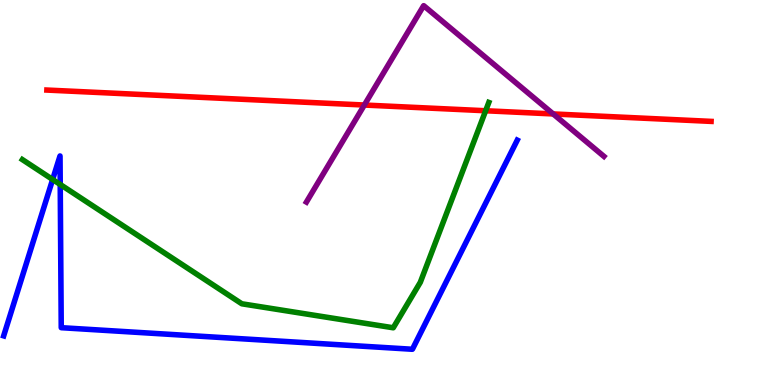[{'lines': ['blue', 'red'], 'intersections': []}, {'lines': ['green', 'red'], 'intersections': [{'x': 6.27, 'y': 7.12}]}, {'lines': ['purple', 'red'], 'intersections': [{'x': 4.7, 'y': 7.27}, {'x': 7.14, 'y': 7.04}]}, {'lines': ['blue', 'green'], 'intersections': [{'x': 0.679, 'y': 5.34}, {'x': 0.777, 'y': 5.21}]}, {'lines': ['blue', 'purple'], 'intersections': []}, {'lines': ['green', 'purple'], 'intersections': []}]